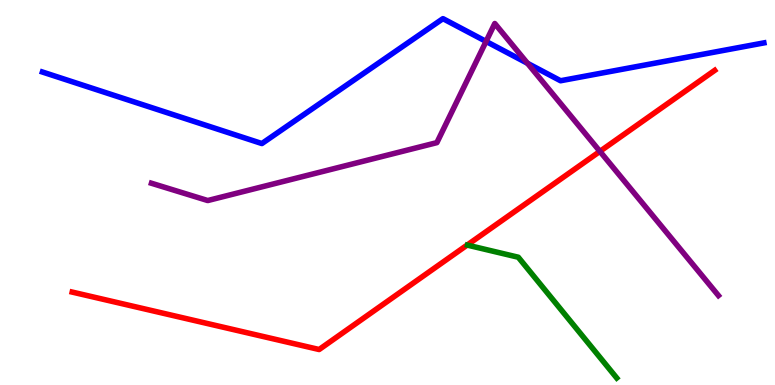[{'lines': ['blue', 'red'], 'intersections': []}, {'lines': ['green', 'red'], 'intersections': []}, {'lines': ['purple', 'red'], 'intersections': [{'x': 7.74, 'y': 6.07}]}, {'lines': ['blue', 'green'], 'intersections': []}, {'lines': ['blue', 'purple'], 'intersections': [{'x': 6.27, 'y': 8.92}, {'x': 6.81, 'y': 8.36}]}, {'lines': ['green', 'purple'], 'intersections': []}]